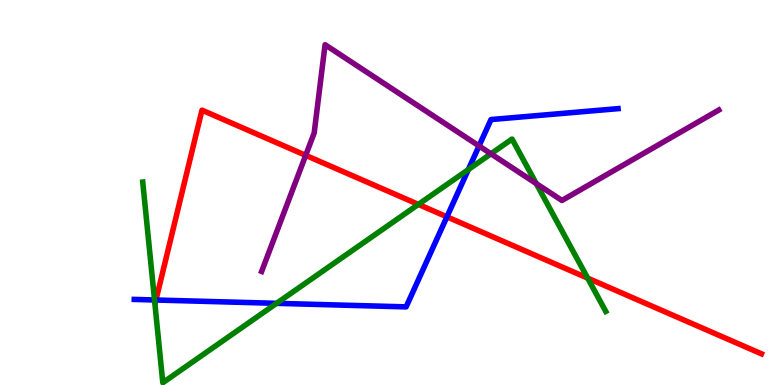[{'lines': ['blue', 'red'], 'intersections': [{'x': 2.01, 'y': 2.21}, {'x': 5.77, 'y': 4.37}]}, {'lines': ['green', 'red'], 'intersections': [{'x': 5.4, 'y': 4.69}, {'x': 7.58, 'y': 2.78}]}, {'lines': ['purple', 'red'], 'intersections': [{'x': 3.94, 'y': 5.97}]}, {'lines': ['blue', 'green'], 'intersections': [{'x': 1.99, 'y': 2.21}, {'x': 3.57, 'y': 2.12}, {'x': 6.04, 'y': 5.6}]}, {'lines': ['blue', 'purple'], 'intersections': [{'x': 6.18, 'y': 6.21}]}, {'lines': ['green', 'purple'], 'intersections': [{'x': 6.33, 'y': 6.01}, {'x': 6.92, 'y': 5.23}]}]